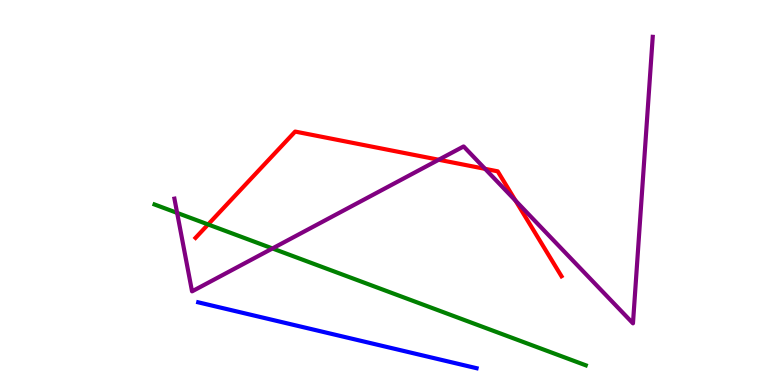[{'lines': ['blue', 'red'], 'intersections': []}, {'lines': ['green', 'red'], 'intersections': [{'x': 2.69, 'y': 4.17}]}, {'lines': ['purple', 'red'], 'intersections': [{'x': 5.66, 'y': 5.85}, {'x': 6.26, 'y': 5.61}, {'x': 6.65, 'y': 4.79}]}, {'lines': ['blue', 'green'], 'intersections': []}, {'lines': ['blue', 'purple'], 'intersections': []}, {'lines': ['green', 'purple'], 'intersections': [{'x': 2.29, 'y': 4.47}, {'x': 3.52, 'y': 3.55}]}]